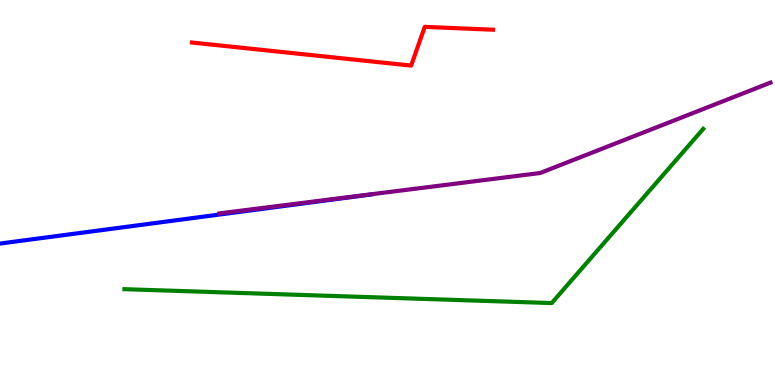[{'lines': ['blue', 'red'], 'intersections': []}, {'lines': ['green', 'red'], 'intersections': []}, {'lines': ['purple', 'red'], 'intersections': []}, {'lines': ['blue', 'green'], 'intersections': []}, {'lines': ['blue', 'purple'], 'intersections': []}, {'lines': ['green', 'purple'], 'intersections': []}]